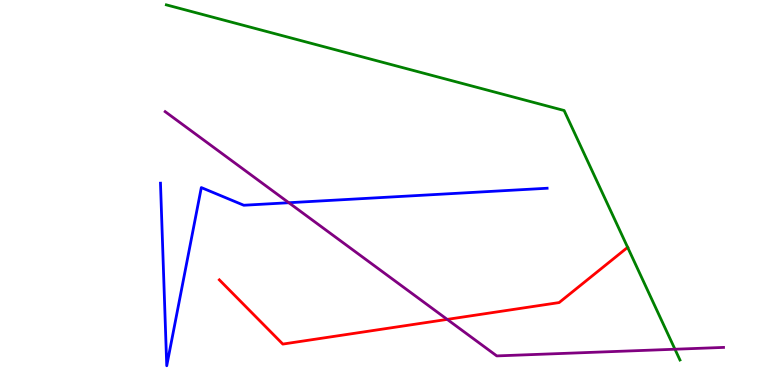[{'lines': ['blue', 'red'], 'intersections': []}, {'lines': ['green', 'red'], 'intersections': [{'x': 8.1, 'y': 3.58}]}, {'lines': ['purple', 'red'], 'intersections': [{'x': 5.77, 'y': 1.7}]}, {'lines': ['blue', 'green'], 'intersections': []}, {'lines': ['blue', 'purple'], 'intersections': [{'x': 3.73, 'y': 4.73}]}, {'lines': ['green', 'purple'], 'intersections': [{'x': 8.71, 'y': 0.929}]}]